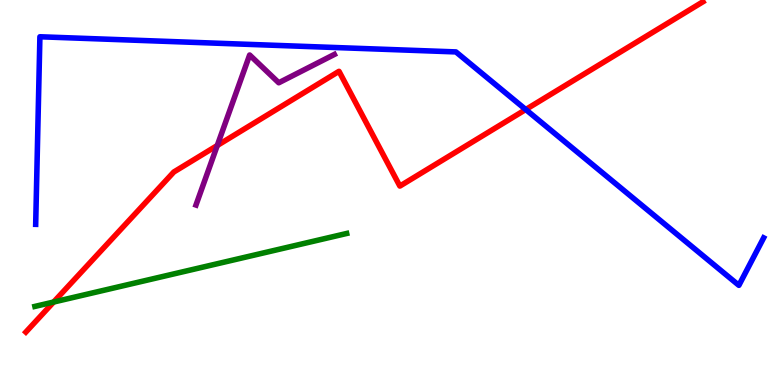[{'lines': ['blue', 'red'], 'intersections': [{'x': 6.78, 'y': 7.16}]}, {'lines': ['green', 'red'], 'intersections': [{'x': 0.692, 'y': 2.16}]}, {'lines': ['purple', 'red'], 'intersections': [{'x': 2.8, 'y': 6.22}]}, {'lines': ['blue', 'green'], 'intersections': []}, {'lines': ['blue', 'purple'], 'intersections': []}, {'lines': ['green', 'purple'], 'intersections': []}]